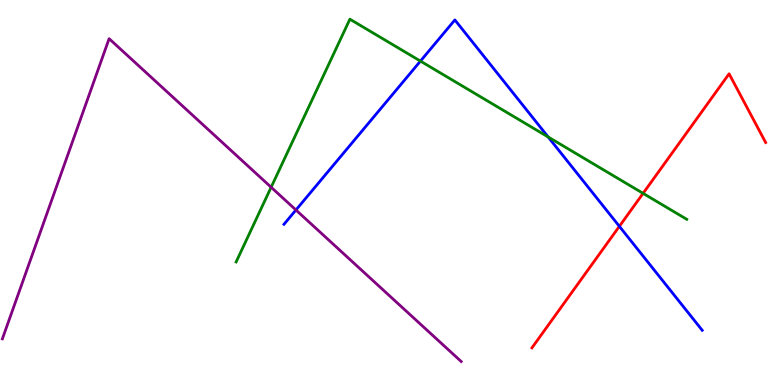[{'lines': ['blue', 'red'], 'intersections': [{'x': 7.99, 'y': 4.12}]}, {'lines': ['green', 'red'], 'intersections': [{'x': 8.3, 'y': 4.98}]}, {'lines': ['purple', 'red'], 'intersections': []}, {'lines': ['blue', 'green'], 'intersections': [{'x': 5.43, 'y': 8.41}, {'x': 7.07, 'y': 6.44}]}, {'lines': ['blue', 'purple'], 'intersections': [{'x': 3.82, 'y': 4.55}]}, {'lines': ['green', 'purple'], 'intersections': [{'x': 3.5, 'y': 5.14}]}]